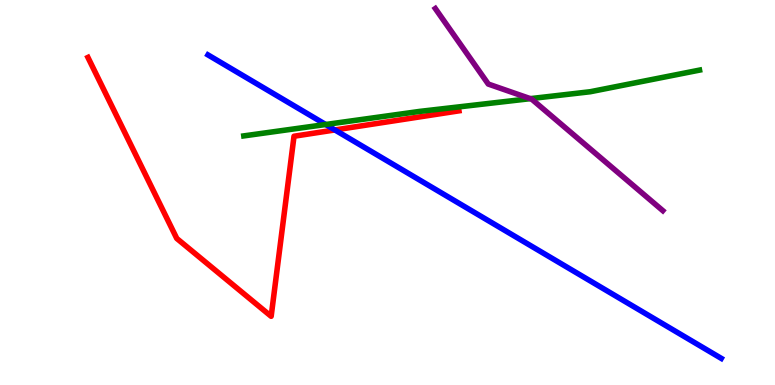[{'lines': ['blue', 'red'], 'intersections': [{'x': 4.32, 'y': 6.62}]}, {'lines': ['green', 'red'], 'intersections': []}, {'lines': ['purple', 'red'], 'intersections': []}, {'lines': ['blue', 'green'], 'intersections': [{'x': 4.2, 'y': 6.77}]}, {'lines': ['blue', 'purple'], 'intersections': []}, {'lines': ['green', 'purple'], 'intersections': [{'x': 6.84, 'y': 7.44}]}]